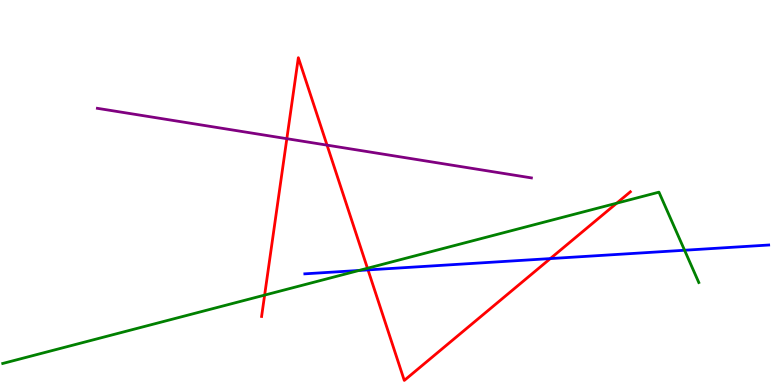[{'lines': ['blue', 'red'], 'intersections': [{'x': 4.75, 'y': 2.99}, {'x': 7.1, 'y': 3.28}]}, {'lines': ['green', 'red'], 'intersections': [{'x': 3.41, 'y': 2.34}, {'x': 4.74, 'y': 3.03}, {'x': 7.96, 'y': 4.72}]}, {'lines': ['purple', 'red'], 'intersections': [{'x': 3.7, 'y': 6.4}, {'x': 4.22, 'y': 6.23}]}, {'lines': ['blue', 'green'], 'intersections': [{'x': 4.63, 'y': 2.97}, {'x': 8.83, 'y': 3.5}]}, {'lines': ['blue', 'purple'], 'intersections': []}, {'lines': ['green', 'purple'], 'intersections': []}]